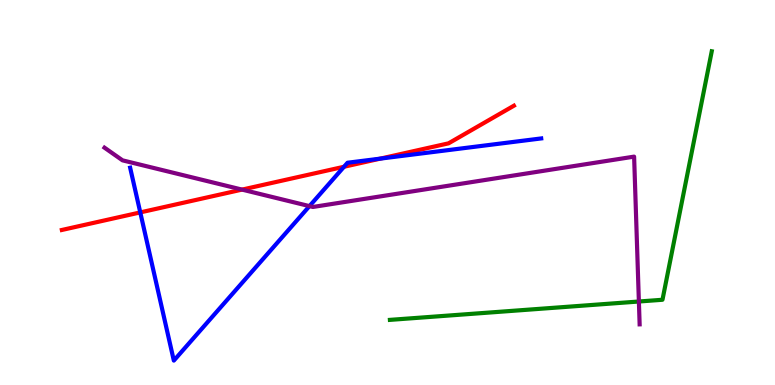[{'lines': ['blue', 'red'], 'intersections': [{'x': 1.81, 'y': 4.48}, {'x': 4.44, 'y': 5.67}, {'x': 4.91, 'y': 5.88}]}, {'lines': ['green', 'red'], 'intersections': []}, {'lines': ['purple', 'red'], 'intersections': [{'x': 3.12, 'y': 5.08}]}, {'lines': ['blue', 'green'], 'intersections': []}, {'lines': ['blue', 'purple'], 'intersections': [{'x': 3.99, 'y': 4.65}]}, {'lines': ['green', 'purple'], 'intersections': [{'x': 8.24, 'y': 2.17}]}]